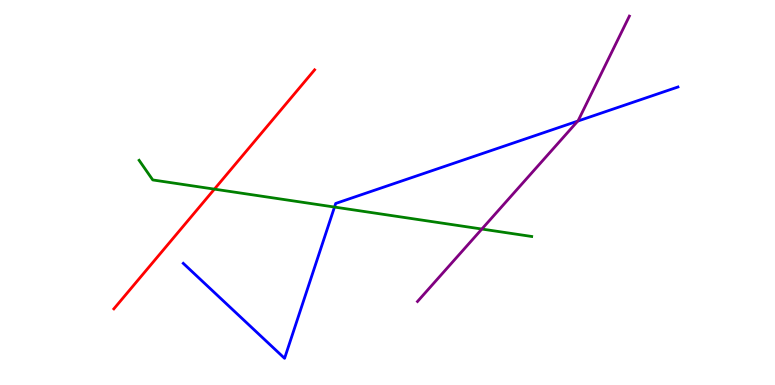[{'lines': ['blue', 'red'], 'intersections': []}, {'lines': ['green', 'red'], 'intersections': [{'x': 2.77, 'y': 5.09}]}, {'lines': ['purple', 'red'], 'intersections': []}, {'lines': ['blue', 'green'], 'intersections': [{'x': 4.32, 'y': 4.62}]}, {'lines': ['blue', 'purple'], 'intersections': [{'x': 7.46, 'y': 6.85}]}, {'lines': ['green', 'purple'], 'intersections': [{'x': 6.22, 'y': 4.05}]}]